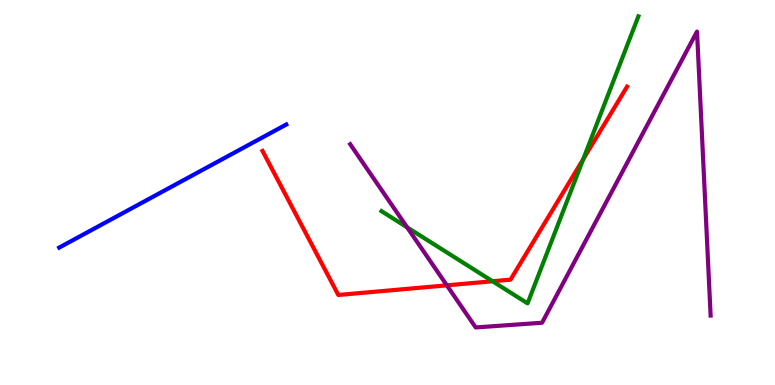[{'lines': ['blue', 'red'], 'intersections': []}, {'lines': ['green', 'red'], 'intersections': [{'x': 6.36, 'y': 2.69}, {'x': 7.52, 'y': 5.86}]}, {'lines': ['purple', 'red'], 'intersections': [{'x': 5.77, 'y': 2.59}]}, {'lines': ['blue', 'green'], 'intersections': []}, {'lines': ['blue', 'purple'], 'intersections': []}, {'lines': ['green', 'purple'], 'intersections': [{'x': 5.25, 'y': 4.1}]}]